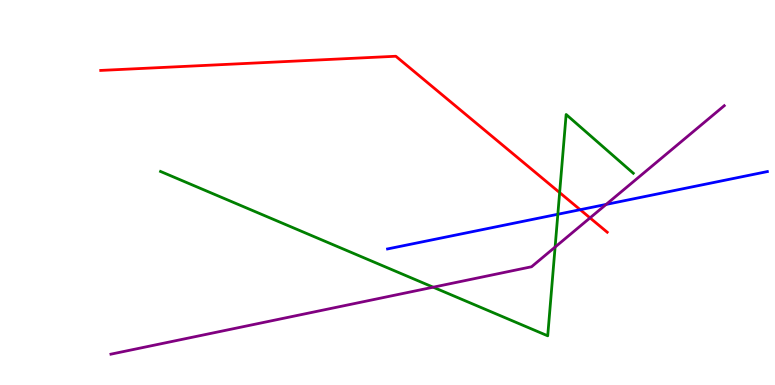[{'lines': ['blue', 'red'], 'intersections': [{'x': 7.49, 'y': 4.55}]}, {'lines': ['green', 'red'], 'intersections': [{'x': 7.22, 'y': 5.0}]}, {'lines': ['purple', 'red'], 'intersections': [{'x': 7.61, 'y': 4.34}]}, {'lines': ['blue', 'green'], 'intersections': [{'x': 7.2, 'y': 4.43}]}, {'lines': ['blue', 'purple'], 'intersections': [{'x': 7.82, 'y': 4.69}]}, {'lines': ['green', 'purple'], 'intersections': [{'x': 5.59, 'y': 2.54}, {'x': 7.16, 'y': 3.58}]}]